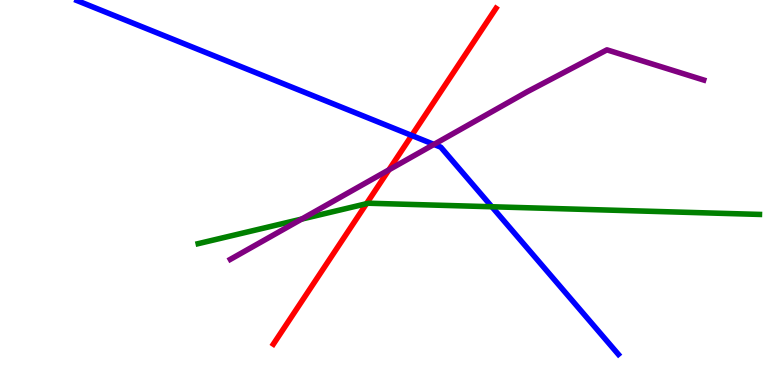[{'lines': ['blue', 'red'], 'intersections': [{'x': 5.31, 'y': 6.48}]}, {'lines': ['green', 'red'], 'intersections': [{'x': 4.73, 'y': 4.71}]}, {'lines': ['purple', 'red'], 'intersections': [{'x': 5.02, 'y': 5.59}]}, {'lines': ['blue', 'green'], 'intersections': [{'x': 6.35, 'y': 4.63}]}, {'lines': ['blue', 'purple'], 'intersections': [{'x': 5.6, 'y': 6.25}]}, {'lines': ['green', 'purple'], 'intersections': [{'x': 3.89, 'y': 4.31}]}]